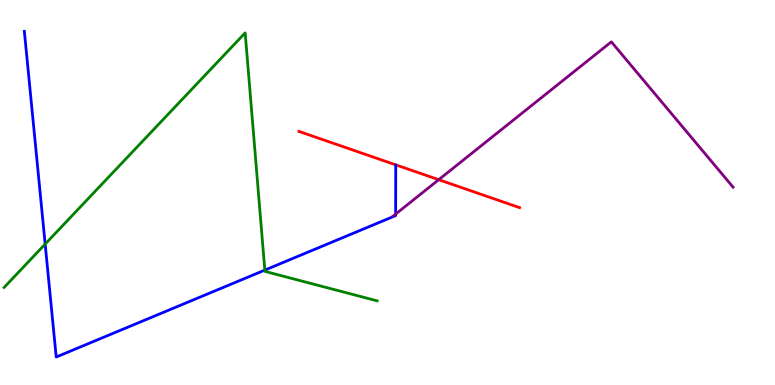[{'lines': ['blue', 'red'], 'intersections': []}, {'lines': ['green', 'red'], 'intersections': []}, {'lines': ['purple', 'red'], 'intersections': [{'x': 5.66, 'y': 5.33}]}, {'lines': ['blue', 'green'], 'intersections': [{'x': 0.583, 'y': 3.66}, {'x': 3.42, 'y': 2.98}]}, {'lines': ['blue', 'purple'], 'intersections': [{'x': 5.11, 'y': 4.44}]}, {'lines': ['green', 'purple'], 'intersections': []}]